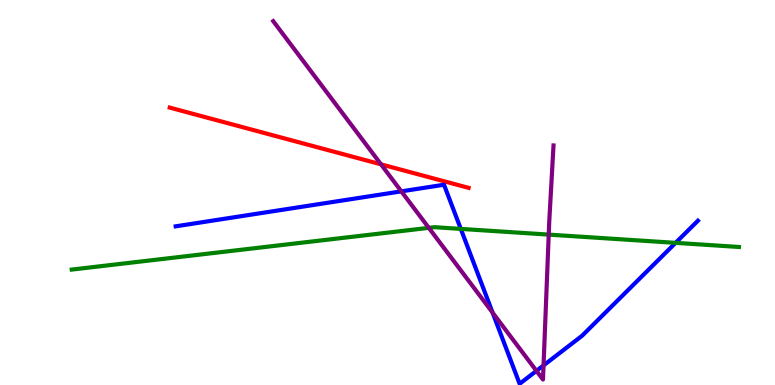[{'lines': ['blue', 'red'], 'intersections': []}, {'lines': ['green', 'red'], 'intersections': []}, {'lines': ['purple', 'red'], 'intersections': [{'x': 4.92, 'y': 5.73}]}, {'lines': ['blue', 'green'], 'intersections': [{'x': 5.95, 'y': 4.05}, {'x': 8.72, 'y': 3.69}]}, {'lines': ['blue', 'purple'], 'intersections': [{'x': 5.18, 'y': 5.03}, {'x': 6.36, 'y': 1.88}, {'x': 6.92, 'y': 0.367}, {'x': 7.01, 'y': 0.509}]}, {'lines': ['green', 'purple'], 'intersections': [{'x': 5.53, 'y': 4.08}, {'x': 7.08, 'y': 3.91}]}]